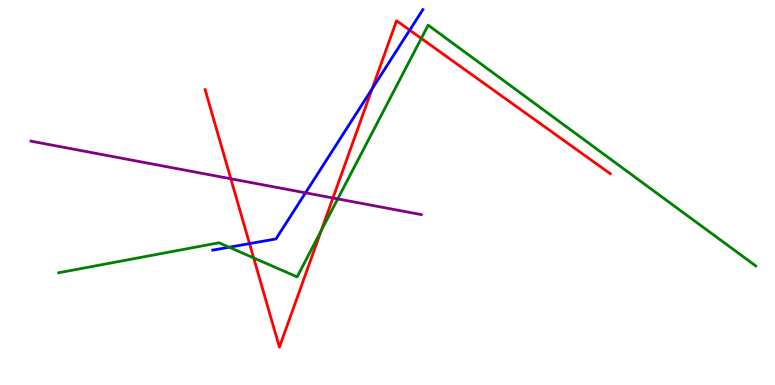[{'lines': ['blue', 'red'], 'intersections': [{'x': 3.22, 'y': 3.67}, {'x': 4.8, 'y': 7.69}, {'x': 5.29, 'y': 9.22}]}, {'lines': ['green', 'red'], 'intersections': [{'x': 3.27, 'y': 3.3}, {'x': 4.14, 'y': 4.01}, {'x': 5.44, 'y': 9.0}]}, {'lines': ['purple', 'red'], 'intersections': [{'x': 2.98, 'y': 5.36}, {'x': 4.3, 'y': 4.86}]}, {'lines': ['blue', 'green'], 'intersections': [{'x': 2.96, 'y': 3.58}]}, {'lines': ['blue', 'purple'], 'intersections': [{'x': 3.94, 'y': 4.99}]}, {'lines': ['green', 'purple'], 'intersections': [{'x': 4.36, 'y': 4.83}]}]